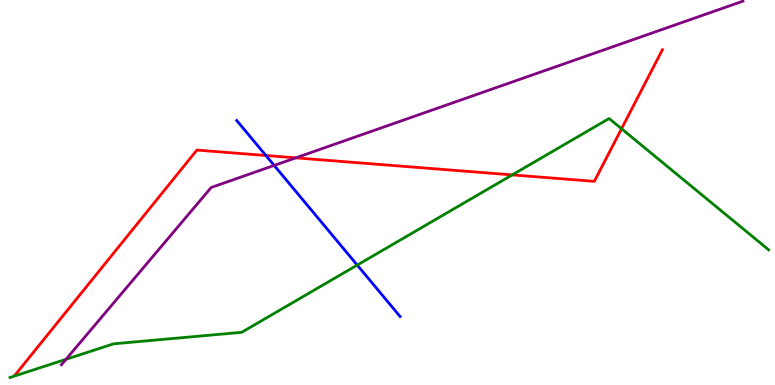[{'lines': ['blue', 'red'], 'intersections': [{'x': 3.43, 'y': 5.96}]}, {'lines': ['green', 'red'], 'intersections': [{'x': 6.61, 'y': 5.46}, {'x': 8.02, 'y': 6.66}]}, {'lines': ['purple', 'red'], 'intersections': [{'x': 3.82, 'y': 5.9}]}, {'lines': ['blue', 'green'], 'intersections': [{'x': 4.61, 'y': 3.11}]}, {'lines': ['blue', 'purple'], 'intersections': [{'x': 3.54, 'y': 5.7}]}, {'lines': ['green', 'purple'], 'intersections': [{'x': 0.852, 'y': 0.667}]}]